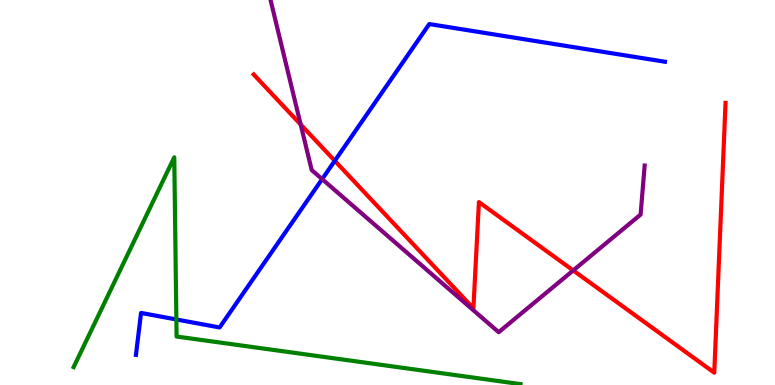[{'lines': ['blue', 'red'], 'intersections': [{'x': 4.32, 'y': 5.82}]}, {'lines': ['green', 'red'], 'intersections': []}, {'lines': ['purple', 'red'], 'intersections': [{'x': 3.88, 'y': 6.77}, {'x': 7.4, 'y': 2.98}]}, {'lines': ['blue', 'green'], 'intersections': [{'x': 2.28, 'y': 1.7}]}, {'lines': ['blue', 'purple'], 'intersections': [{'x': 4.16, 'y': 5.35}]}, {'lines': ['green', 'purple'], 'intersections': []}]